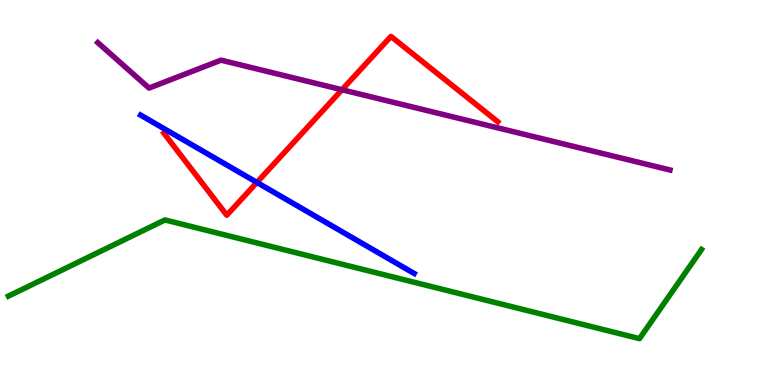[{'lines': ['blue', 'red'], 'intersections': [{'x': 3.31, 'y': 5.26}]}, {'lines': ['green', 'red'], 'intersections': []}, {'lines': ['purple', 'red'], 'intersections': [{'x': 4.41, 'y': 7.67}]}, {'lines': ['blue', 'green'], 'intersections': []}, {'lines': ['blue', 'purple'], 'intersections': []}, {'lines': ['green', 'purple'], 'intersections': []}]